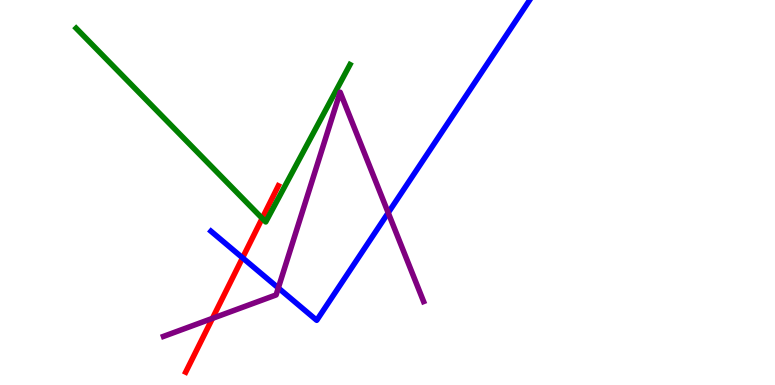[{'lines': ['blue', 'red'], 'intersections': [{'x': 3.13, 'y': 3.3}]}, {'lines': ['green', 'red'], 'intersections': [{'x': 3.38, 'y': 4.33}]}, {'lines': ['purple', 'red'], 'intersections': [{'x': 2.74, 'y': 1.73}]}, {'lines': ['blue', 'green'], 'intersections': []}, {'lines': ['blue', 'purple'], 'intersections': [{'x': 3.59, 'y': 2.52}, {'x': 5.01, 'y': 4.47}]}, {'lines': ['green', 'purple'], 'intersections': []}]